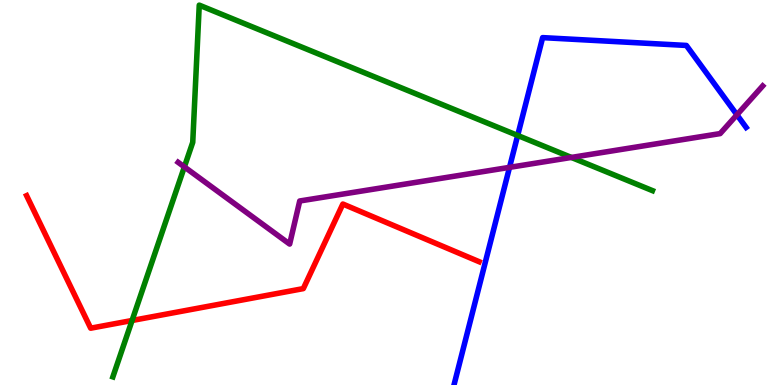[{'lines': ['blue', 'red'], 'intersections': []}, {'lines': ['green', 'red'], 'intersections': [{'x': 1.7, 'y': 1.68}]}, {'lines': ['purple', 'red'], 'intersections': []}, {'lines': ['blue', 'green'], 'intersections': [{'x': 6.68, 'y': 6.48}]}, {'lines': ['blue', 'purple'], 'intersections': [{'x': 6.57, 'y': 5.65}, {'x': 9.51, 'y': 7.02}]}, {'lines': ['green', 'purple'], 'intersections': [{'x': 2.38, 'y': 5.67}, {'x': 7.37, 'y': 5.91}]}]